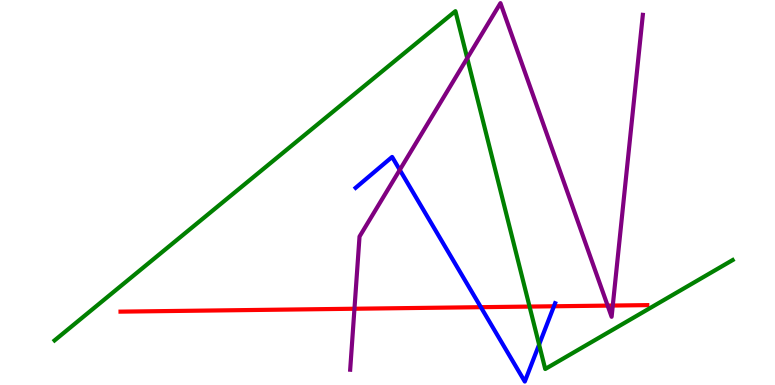[{'lines': ['blue', 'red'], 'intersections': [{'x': 6.2, 'y': 2.02}, {'x': 7.15, 'y': 2.04}]}, {'lines': ['green', 'red'], 'intersections': [{'x': 6.83, 'y': 2.04}]}, {'lines': ['purple', 'red'], 'intersections': [{'x': 4.57, 'y': 1.98}, {'x': 7.84, 'y': 2.06}, {'x': 7.91, 'y': 2.06}]}, {'lines': ['blue', 'green'], 'intersections': [{'x': 6.96, 'y': 1.05}]}, {'lines': ['blue', 'purple'], 'intersections': [{'x': 5.16, 'y': 5.59}]}, {'lines': ['green', 'purple'], 'intersections': [{'x': 6.03, 'y': 8.49}]}]